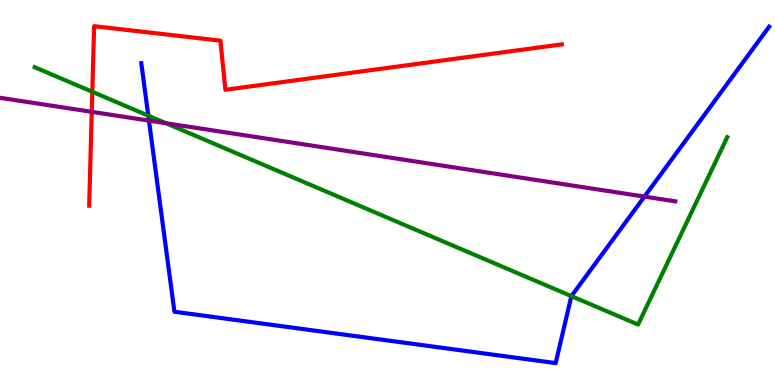[{'lines': ['blue', 'red'], 'intersections': []}, {'lines': ['green', 'red'], 'intersections': [{'x': 1.19, 'y': 7.62}]}, {'lines': ['purple', 'red'], 'intersections': [{'x': 1.18, 'y': 7.09}]}, {'lines': ['blue', 'green'], 'intersections': [{'x': 1.91, 'y': 7.0}, {'x': 7.37, 'y': 2.31}]}, {'lines': ['blue', 'purple'], 'intersections': [{'x': 1.92, 'y': 6.87}, {'x': 8.32, 'y': 4.89}]}, {'lines': ['green', 'purple'], 'intersections': [{'x': 2.14, 'y': 6.8}]}]